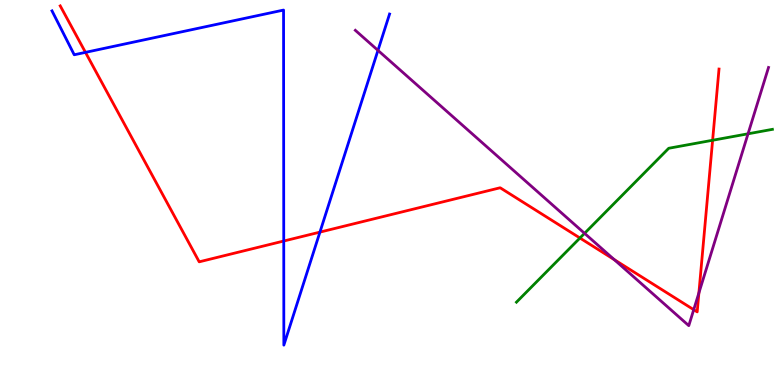[{'lines': ['blue', 'red'], 'intersections': [{'x': 1.1, 'y': 8.64}, {'x': 3.66, 'y': 3.74}, {'x': 4.13, 'y': 3.97}]}, {'lines': ['green', 'red'], 'intersections': [{'x': 7.48, 'y': 3.82}, {'x': 9.2, 'y': 6.36}]}, {'lines': ['purple', 'red'], 'intersections': [{'x': 7.93, 'y': 3.26}, {'x': 8.95, 'y': 1.96}, {'x': 9.02, 'y': 2.39}]}, {'lines': ['blue', 'green'], 'intersections': []}, {'lines': ['blue', 'purple'], 'intersections': [{'x': 4.88, 'y': 8.69}]}, {'lines': ['green', 'purple'], 'intersections': [{'x': 7.54, 'y': 3.94}, {'x': 9.65, 'y': 6.52}]}]